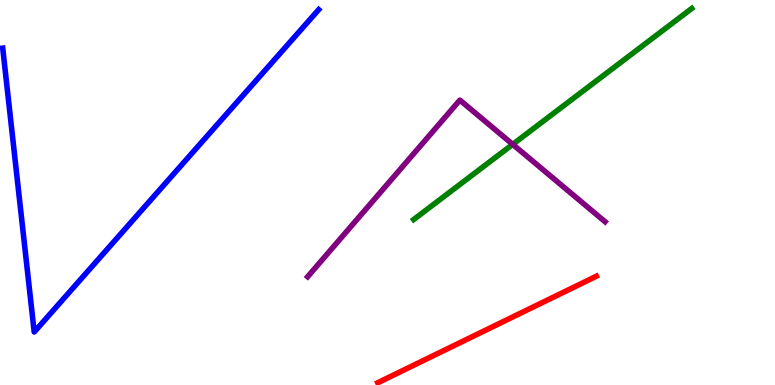[{'lines': ['blue', 'red'], 'intersections': []}, {'lines': ['green', 'red'], 'intersections': []}, {'lines': ['purple', 'red'], 'intersections': []}, {'lines': ['blue', 'green'], 'intersections': []}, {'lines': ['blue', 'purple'], 'intersections': []}, {'lines': ['green', 'purple'], 'intersections': [{'x': 6.62, 'y': 6.25}]}]